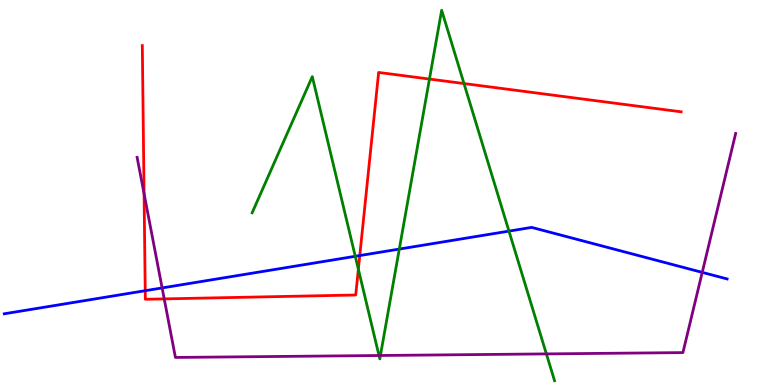[{'lines': ['blue', 'red'], 'intersections': [{'x': 1.87, 'y': 2.45}, {'x': 4.64, 'y': 3.36}]}, {'lines': ['green', 'red'], 'intersections': [{'x': 4.62, 'y': 3.01}, {'x': 5.54, 'y': 7.95}, {'x': 5.99, 'y': 7.83}]}, {'lines': ['purple', 'red'], 'intersections': [{'x': 1.86, 'y': 4.97}, {'x': 2.12, 'y': 2.24}]}, {'lines': ['blue', 'green'], 'intersections': [{'x': 4.58, 'y': 3.34}, {'x': 5.15, 'y': 3.53}, {'x': 6.57, 'y': 4.0}]}, {'lines': ['blue', 'purple'], 'intersections': [{'x': 2.09, 'y': 2.52}, {'x': 9.06, 'y': 2.93}]}, {'lines': ['green', 'purple'], 'intersections': [{'x': 4.89, 'y': 0.766}, {'x': 4.91, 'y': 0.767}, {'x': 7.05, 'y': 0.808}]}]